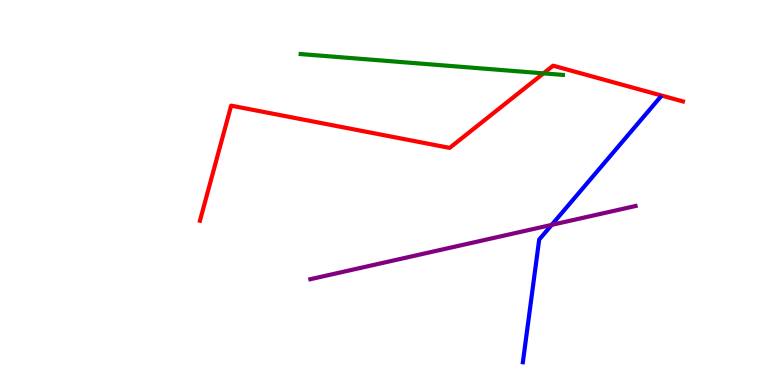[{'lines': ['blue', 'red'], 'intersections': []}, {'lines': ['green', 'red'], 'intersections': [{'x': 7.01, 'y': 8.09}]}, {'lines': ['purple', 'red'], 'intersections': []}, {'lines': ['blue', 'green'], 'intersections': []}, {'lines': ['blue', 'purple'], 'intersections': [{'x': 7.12, 'y': 4.16}]}, {'lines': ['green', 'purple'], 'intersections': []}]